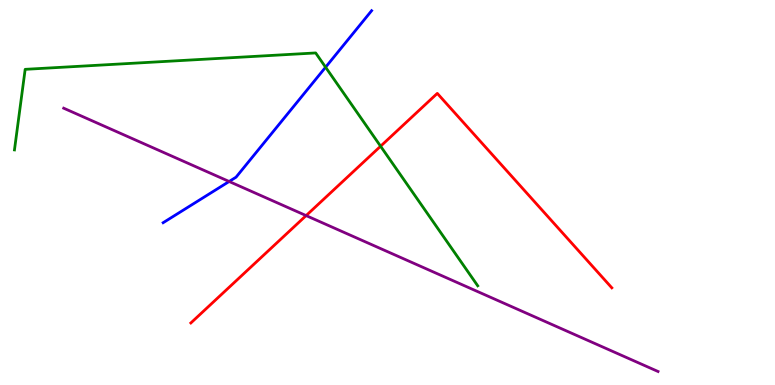[{'lines': ['blue', 'red'], 'intersections': []}, {'lines': ['green', 'red'], 'intersections': [{'x': 4.91, 'y': 6.2}]}, {'lines': ['purple', 'red'], 'intersections': [{'x': 3.95, 'y': 4.4}]}, {'lines': ['blue', 'green'], 'intersections': [{'x': 4.2, 'y': 8.25}]}, {'lines': ['blue', 'purple'], 'intersections': [{'x': 2.96, 'y': 5.29}]}, {'lines': ['green', 'purple'], 'intersections': []}]